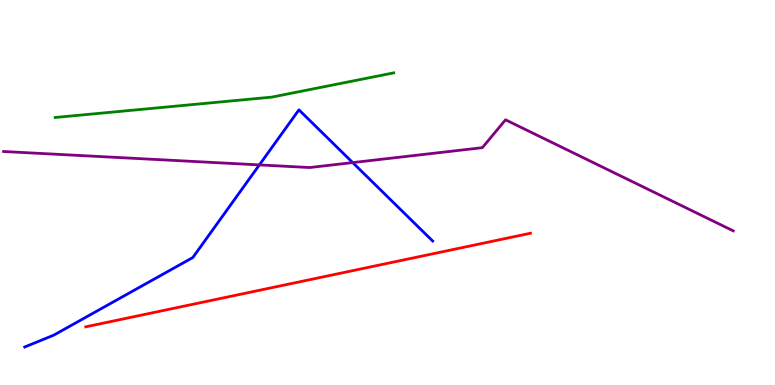[{'lines': ['blue', 'red'], 'intersections': []}, {'lines': ['green', 'red'], 'intersections': []}, {'lines': ['purple', 'red'], 'intersections': []}, {'lines': ['blue', 'green'], 'intersections': []}, {'lines': ['blue', 'purple'], 'intersections': [{'x': 3.35, 'y': 5.72}, {'x': 4.55, 'y': 5.78}]}, {'lines': ['green', 'purple'], 'intersections': []}]